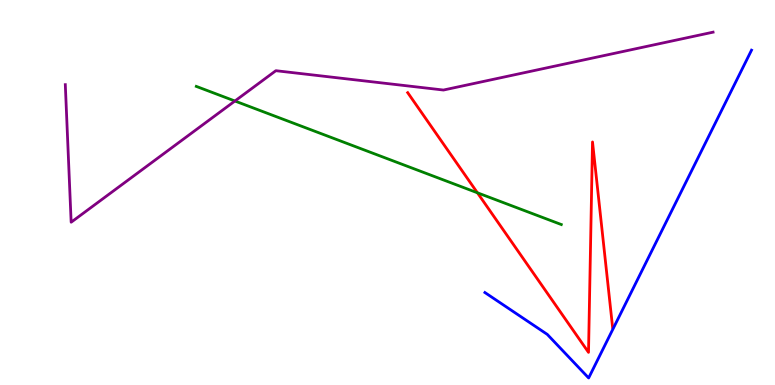[{'lines': ['blue', 'red'], 'intersections': []}, {'lines': ['green', 'red'], 'intersections': [{'x': 6.16, 'y': 4.99}]}, {'lines': ['purple', 'red'], 'intersections': []}, {'lines': ['blue', 'green'], 'intersections': []}, {'lines': ['blue', 'purple'], 'intersections': []}, {'lines': ['green', 'purple'], 'intersections': [{'x': 3.03, 'y': 7.38}]}]